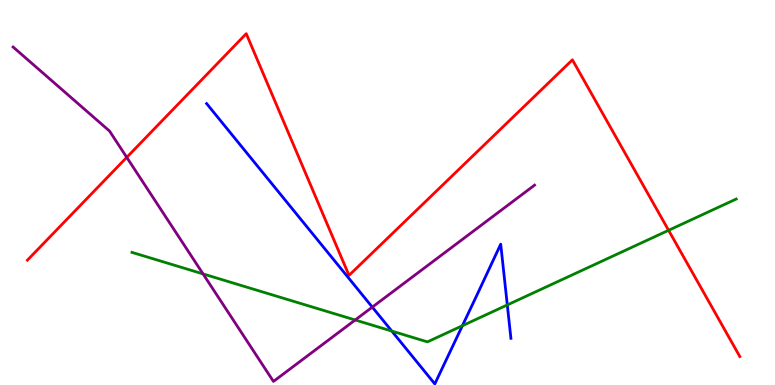[{'lines': ['blue', 'red'], 'intersections': []}, {'lines': ['green', 'red'], 'intersections': [{'x': 8.63, 'y': 4.02}]}, {'lines': ['purple', 'red'], 'intersections': [{'x': 1.64, 'y': 5.91}]}, {'lines': ['blue', 'green'], 'intersections': [{'x': 5.06, 'y': 1.4}, {'x': 5.97, 'y': 1.54}, {'x': 6.55, 'y': 2.08}]}, {'lines': ['blue', 'purple'], 'intersections': [{'x': 4.8, 'y': 2.02}]}, {'lines': ['green', 'purple'], 'intersections': [{'x': 2.62, 'y': 2.89}, {'x': 4.58, 'y': 1.69}]}]